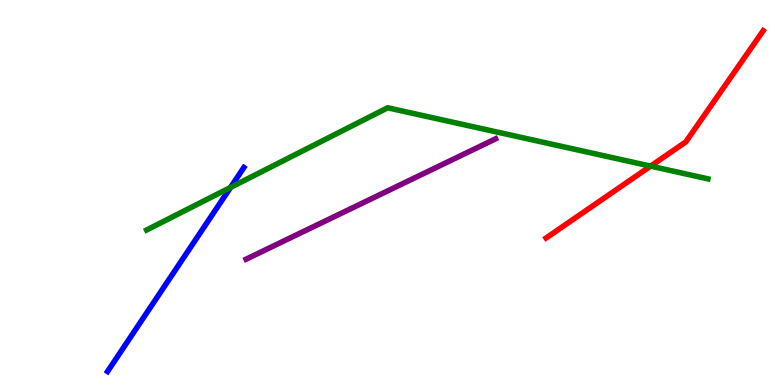[{'lines': ['blue', 'red'], 'intersections': []}, {'lines': ['green', 'red'], 'intersections': [{'x': 8.39, 'y': 5.69}]}, {'lines': ['purple', 'red'], 'intersections': []}, {'lines': ['blue', 'green'], 'intersections': [{'x': 2.97, 'y': 5.13}]}, {'lines': ['blue', 'purple'], 'intersections': []}, {'lines': ['green', 'purple'], 'intersections': []}]